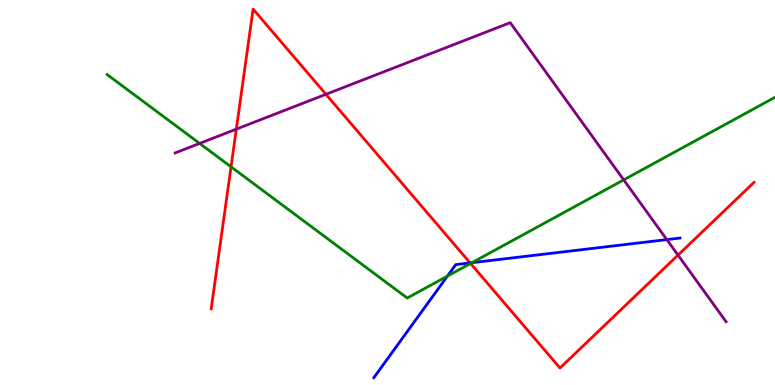[{'lines': ['blue', 'red'], 'intersections': [{'x': 6.07, 'y': 3.17}]}, {'lines': ['green', 'red'], 'intersections': [{'x': 2.98, 'y': 5.67}, {'x': 6.07, 'y': 3.16}]}, {'lines': ['purple', 'red'], 'intersections': [{'x': 3.05, 'y': 6.65}, {'x': 4.21, 'y': 7.55}, {'x': 8.75, 'y': 3.37}]}, {'lines': ['blue', 'green'], 'intersections': [{'x': 5.77, 'y': 2.83}, {'x': 6.09, 'y': 3.18}]}, {'lines': ['blue', 'purple'], 'intersections': [{'x': 8.6, 'y': 3.78}]}, {'lines': ['green', 'purple'], 'intersections': [{'x': 2.58, 'y': 6.28}, {'x': 8.05, 'y': 5.33}]}]